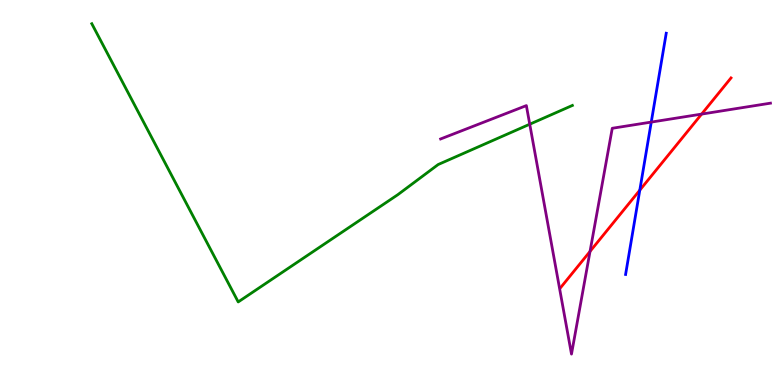[{'lines': ['blue', 'red'], 'intersections': [{'x': 8.26, 'y': 5.06}]}, {'lines': ['green', 'red'], 'intersections': []}, {'lines': ['purple', 'red'], 'intersections': [{'x': 7.61, 'y': 3.47}, {'x': 9.05, 'y': 7.04}]}, {'lines': ['blue', 'green'], 'intersections': []}, {'lines': ['blue', 'purple'], 'intersections': [{'x': 8.4, 'y': 6.83}]}, {'lines': ['green', 'purple'], 'intersections': [{'x': 6.84, 'y': 6.77}]}]